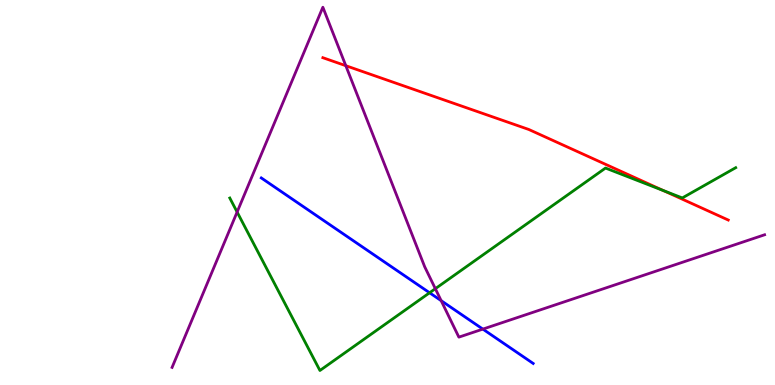[{'lines': ['blue', 'red'], 'intersections': []}, {'lines': ['green', 'red'], 'intersections': [{'x': 8.56, 'y': 5.05}]}, {'lines': ['purple', 'red'], 'intersections': [{'x': 4.46, 'y': 8.29}]}, {'lines': ['blue', 'green'], 'intersections': [{'x': 5.54, 'y': 2.4}]}, {'lines': ['blue', 'purple'], 'intersections': [{'x': 5.69, 'y': 2.19}, {'x': 6.23, 'y': 1.45}]}, {'lines': ['green', 'purple'], 'intersections': [{'x': 3.06, 'y': 4.49}, {'x': 5.62, 'y': 2.5}]}]